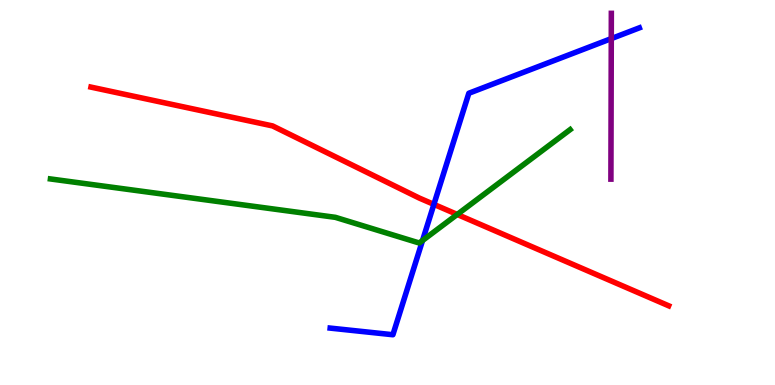[{'lines': ['blue', 'red'], 'intersections': [{'x': 5.6, 'y': 4.69}]}, {'lines': ['green', 'red'], 'intersections': [{'x': 5.9, 'y': 4.43}]}, {'lines': ['purple', 'red'], 'intersections': []}, {'lines': ['blue', 'green'], 'intersections': [{'x': 5.45, 'y': 3.75}]}, {'lines': ['blue', 'purple'], 'intersections': [{'x': 7.89, 'y': 9.0}]}, {'lines': ['green', 'purple'], 'intersections': []}]